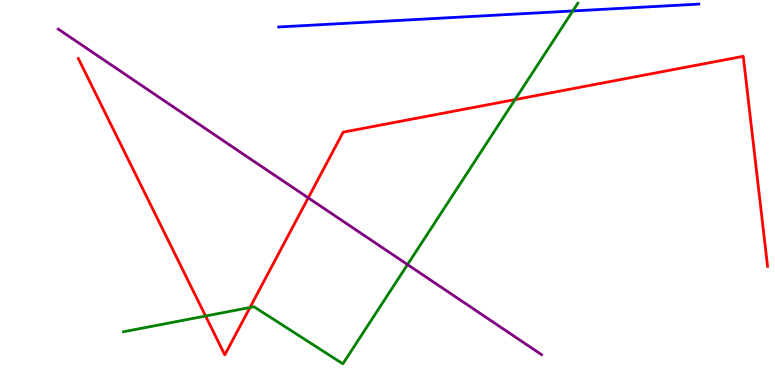[{'lines': ['blue', 'red'], 'intersections': []}, {'lines': ['green', 'red'], 'intersections': [{'x': 2.65, 'y': 1.79}, {'x': 3.23, 'y': 2.01}, {'x': 6.65, 'y': 7.41}]}, {'lines': ['purple', 'red'], 'intersections': [{'x': 3.98, 'y': 4.86}]}, {'lines': ['blue', 'green'], 'intersections': [{'x': 7.39, 'y': 9.72}]}, {'lines': ['blue', 'purple'], 'intersections': []}, {'lines': ['green', 'purple'], 'intersections': [{'x': 5.26, 'y': 3.13}]}]